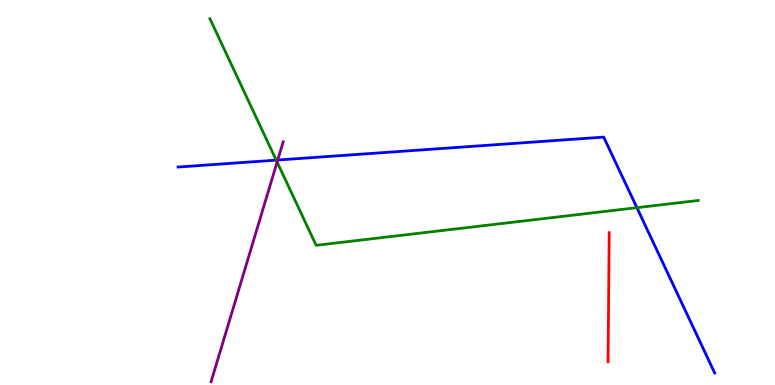[{'lines': ['blue', 'red'], 'intersections': []}, {'lines': ['green', 'red'], 'intersections': []}, {'lines': ['purple', 'red'], 'intersections': []}, {'lines': ['blue', 'green'], 'intersections': [{'x': 3.56, 'y': 5.84}, {'x': 8.22, 'y': 4.61}]}, {'lines': ['blue', 'purple'], 'intersections': [{'x': 3.58, 'y': 5.84}]}, {'lines': ['green', 'purple'], 'intersections': [{'x': 3.58, 'y': 5.79}]}]